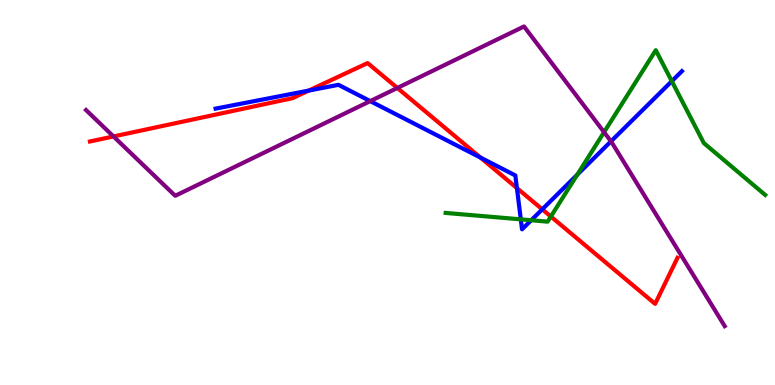[{'lines': ['blue', 'red'], 'intersections': [{'x': 3.98, 'y': 7.65}, {'x': 6.2, 'y': 5.91}, {'x': 6.67, 'y': 5.11}, {'x': 7.0, 'y': 4.56}]}, {'lines': ['green', 'red'], 'intersections': [{'x': 7.11, 'y': 4.38}]}, {'lines': ['purple', 'red'], 'intersections': [{'x': 1.46, 'y': 6.46}, {'x': 5.13, 'y': 7.72}]}, {'lines': ['blue', 'green'], 'intersections': [{'x': 6.72, 'y': 4.3}, {'x': 6.85, 'y': 4.28}, {'x': 7.45, 'y': 5.46}, {'x': 8.67, 'y': 7.89}]}, {'lines': ['blue', 'purple'], 'intersections': [{'x': 4.78, 'y': 7.37}, {'x': 7.88, 'y': 6.33}]}, {'lines': ['green', 'purple'], 'intersections': [{'x': 7.79, 'y': 6.57}]}]